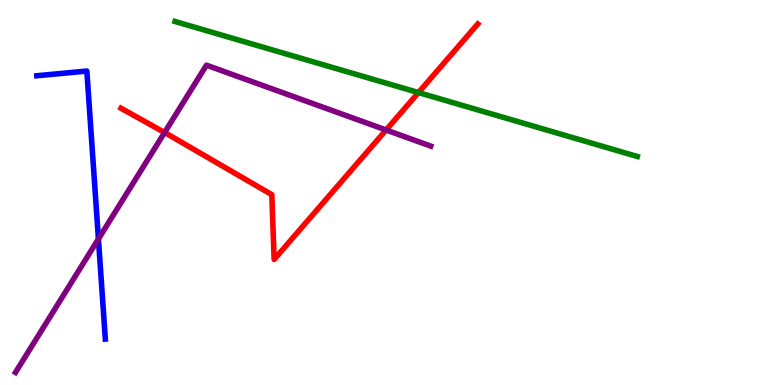[{'lines': ['blue', 'red'], 'intersections': []}, {'lines': ['green', 'red'], 'intersections': [{'x': 5.4, 'y': 7.6}]}, {'lines': ['purple', 'red'], 'intersections': [{'x': 2.12, 'y': 6.56}, {'x': 4.98, 'y': 6.62}]}, {'lines': ['blue', 'green'], 'intersections': []}, {'lines': ['blue', 'purple'], 'intersections': [{'x': 1.27, 'y': 3.79}]}, {'lines': ['green', 'purple'], 'intersections': []}]